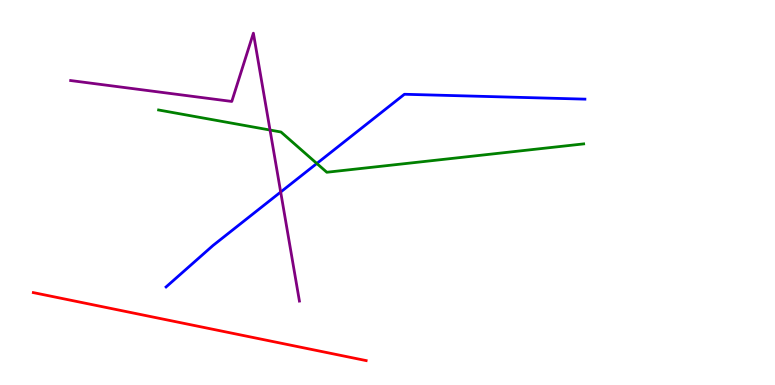[{'lines': ['blue', 'red'], 'intersections': []}, {'lines': ['green', 'red'], 'intersections': []}, {'lines': ['purple', 'red'], 'intersections': []}, {'lines': ['blue', 'green'], 'intersections': [{'x': 4.09, 'y': 5.75}]}, {'lines': ['blue', 'purple'], 'intersections': [{'x': 3.62, 'y': 5.01}]}, {'lines': ['green', 'purple'], 'intersections': [{'x': 3.48, 'y': 6.62}]}]